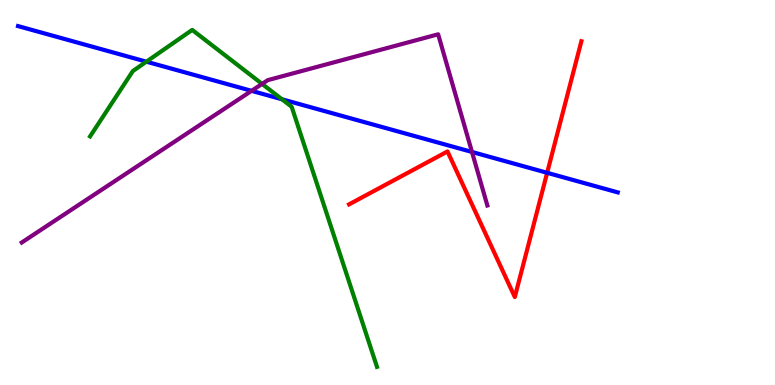[{'lines': ['blue', 'red'], 'intersections': [{'x': 7.06, 'y': 5.51}]}, {'lines': ['green', 'red'], 'intersections': []}, {'lines': ['purple', 'red'], 'intersections': []}, {'lines': ['blue', 'green'], 'intersections': [{'x': 1.89, 'y': 8.4}, {'x': 3.64, 'y': 7.42}]}, {'lines': ['blue', 'purple'], 'intersections': [{'x': 3.25, 'y': 7.64}, {'x': 6.09, 'y': 6.05}]}, {'lines': ['green', 'purple'], 'intersections': [{'x': 3.38, 'y': 7.82}]}]